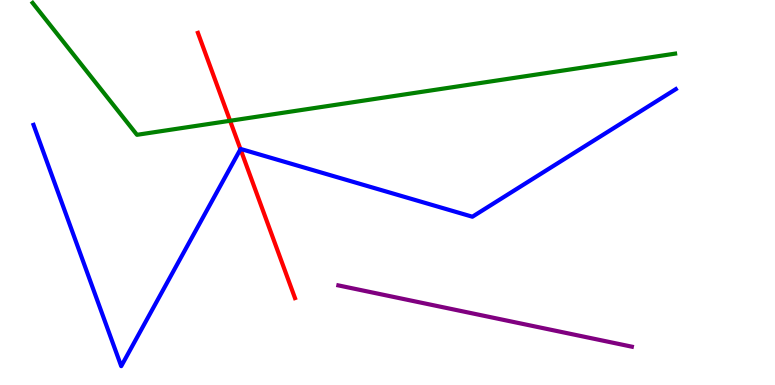[{'lines': ['blue', 'red'], 'intersections': [{'x': 3.1, 'y': 6.13}]}, {'lines': ['green', 'red'], 'intersections': [{'x': 2.97, 'y': 6.86}]}, {'lines': ['purple', 'red'], 'intersections': []}, {'lines': ['blue', 'green'], 'intersections': []}, {'lines': ['blue', 'purple'], 'intersections': []}, {'lines': ['green', 'purple'], 'intersections': []}]